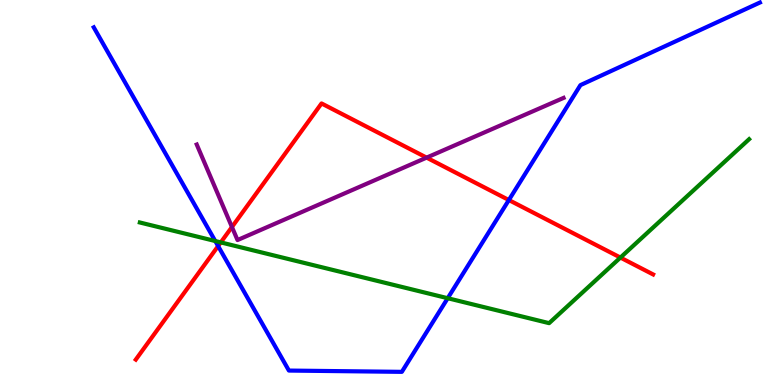[{'lines': ['blue', 'red'], 'intersections': [{'x': 2.81, 'y': 3.61}, {'x': 6.57, 'y': 4.8}]}, {'lines': ['green', 'red'], 'intersections': [{'x': 2.85, 'y': 3.7}, {'x': 8.01, 'y': 3.31}]}, {'lines': ['purple', 'red'], 'intersections': [{'x': 2.99, 'y': 4.1}, {'x': 5.5, 'y': 5.91}]}, {'lines': ['blue', 'green'], 'intersections': [{'x': 2.78, 'y': 3.74}, {'x': 5.78, 'y': 2.25}]}, {'lines': ['blue', 'purple'], 'intersections': []}, {'lines': ['green', 'purple'], 'intersections': []}]